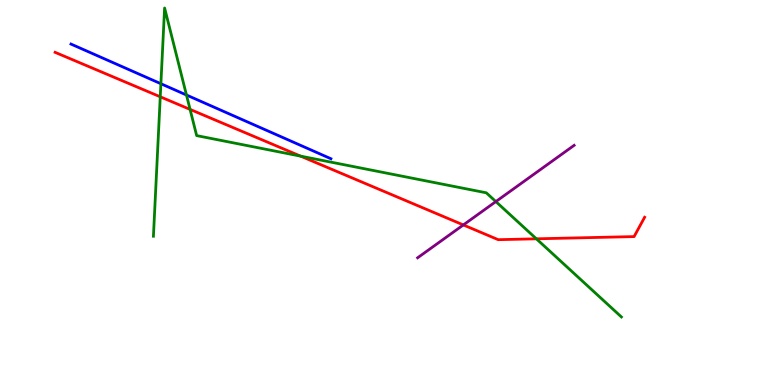[{'lines': ['blue', 'red'], 'intersections': []}, {'lines': ['green', 'red'], 'intersections': [{'x': 2.07, 'y': 7.49}, {'x': 2.45, 'y': 7.16}, {'x': 3.88, 'y': 5.94}, {'x': 6.92, 'y': 3.8}]}, {'lines': ['purple', 'red'], 'intersections': [{'x': 5.98, 'y': 4.16}]}, {'lines': ['blue', 'green'], 'intersections': [{'x': 2.08, 'y': 7.83}, {'x': 2.41, 'y': 7.53}]}, {'lines': ['blue', 'purple'], 'intersections': []}, {'lines': ['green', 'purple'], 'intersections': [{'x': 6.4, 'y': 4.76}]}]